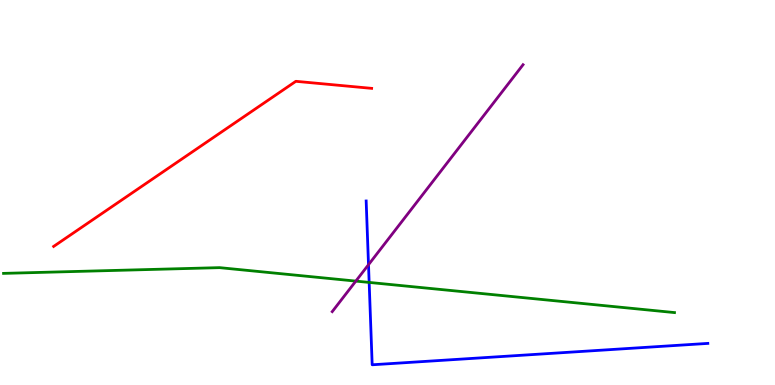[{'lines': ['blue', 'red'], 'intersections': []}, {'lines': ['green', 'red'], 'intersections': []}, {'lines': ['purple', 'red'], 'intersections': []}, {'lines': ['blue', 'green'], 'intersections': [{'x': 4.76, 'y': 2.66}]}, {'lines': ['blue', 'purple'], 'intersections': [{'x': 4.75, 'y': 3.12}]}, {'lines': ['green', 'purple'], 'intersections': [{'x': 4.59, 'y': 2.7}]}]